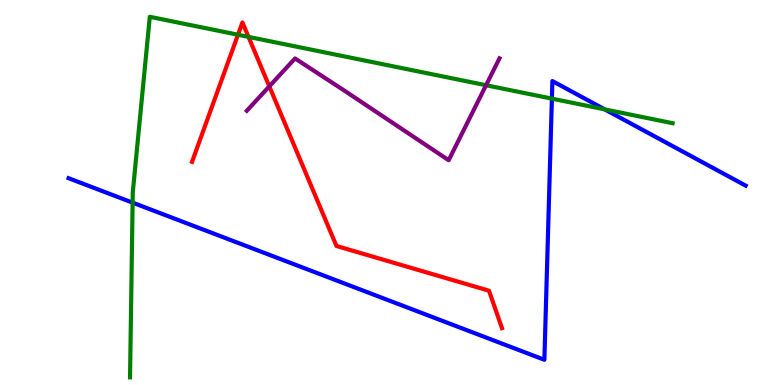[{'lines': ['blue', 'red'], 'intersections': []}, {'lines': ['green', 'red'], 'intersections': [{'x': 3.07, 'y': 9.1}, {'x': 3.21, 'y': 9.04}]}, {'lines': ['purple', 'red'], 'intersections': [{'x': 3.47, 'y': 7.76}]}, {'lines': ['blue', 'green'], 'intersections': [{'x': 1.71, 'y': 4.74}, {'x': 7.12, 'y': 7.44}, {'x': 7.8, 'y': 7.16}]}, {'lines': ['blue', 'purple'], 'intersections': []}, {'lines': ['green', 'purple'], 'intersections': [{'x': 6.27, 'y': 7.79}]}]